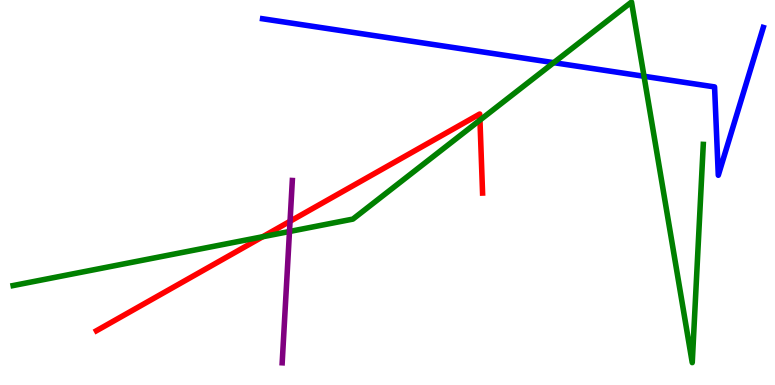[{'lines': ['blue', 'red'], 'intersections': []}, {'lines': ['green', 'red'], 'intersections': [{'x': 3.39, 'y': 3.85}, {'x': 6.19, 'y': 6.88}]}, {'lines': ['purple', 'red'], 'intersections': [{'x': 3.74, 'y': 4.25}]}, {'lines': ['blue', 'green'], 'intersections': [{'x': 7.14, 'y': 8.37}, {'x': 8.31, 'y': 8.02}]}, {'lines': ['blue', 'purple'], 'intersections': []}, {'lines': ['green', 'purple'], 'intersections': [{'x': 3.74, 'y': 3.99}]}]